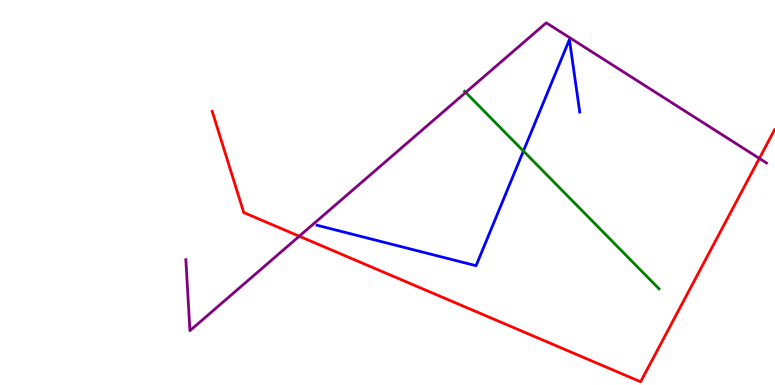[{'lines': ['blue', 'red'], 'intersections': []}, {'lines': ['green', 'red'], 'intersections': []}, {'lines': ['purple', 'red'], 'intersections': [{'x': 3.86, 'y': 3.86}, {'x': 9.8, 'y': 5.89}]}, {'lines': ['blue', 'green'], 'intersections': [{'x': 6.75, 'y': 6.08}]}, {'lines': ['blue', 'purple'], 'intersections': []}, {'lines': ['green', 'purple'], 'intersections': [{'x': 6.01, 'y': 7.6}]}]